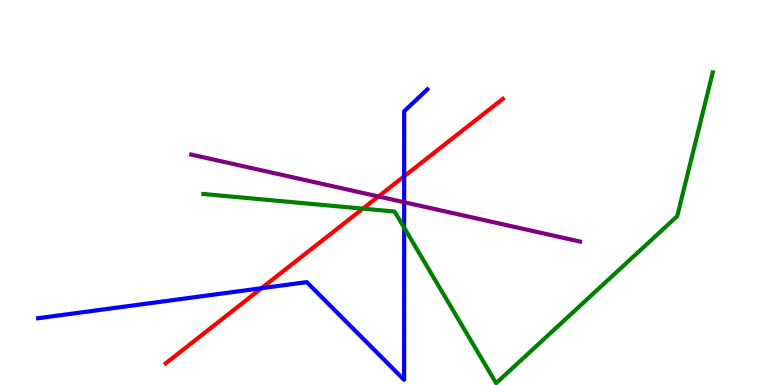[{'lines': ['blue', 'red'], 'intersections': [{'x': 3.37, 'y': 2.51}, {'x': 5.22, 'y': 5.42}]}, {'lines': ['green', 'red'], 'intersections': [{'x': 4.68, 'y': 4.58}]}, {'lines': ['purple', 'red'], 'intersections': [{'x': 4.88, 'y': 4.9}]}, {'lines': ['blue', 'green'], 'intersections': [{'x': 5.21, 'y': 4.09}]}, {'lines': ['blue', 'purple'], 'intersections': [{'x': 5.21, 'y': 4.75}]}, {'lines': ['green', 'purple'], 'intersections': []}]